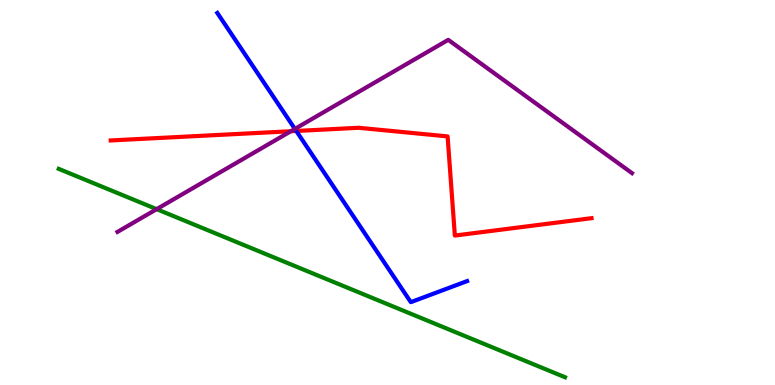[{'lines': ['blue', 'red'], 'intersections': [{'x': 3.82, 'y': 6.6}]}, {'lines': ['green', 'red'], 'intersections': []}, {'lines': ['purple', 'red'], 'intersections': [{'x': 3.75, 'y': 6.59}]}, {'lines': ['blue', 'green'], 'intersections': []}, {'lines': ['blue', 'purple'], 'intersections': [{'x': 3.81, 'y': 6.65}]}, {'lines': ['green', 'purple'], 'intersections': [{'x': 2.02, 'y': 4.57}]}]